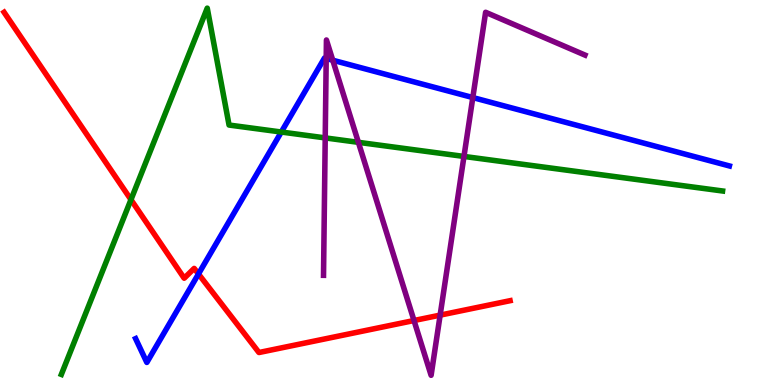[{'lines': ['blue', 'red'], 'intersections': [{'x': 2.56, 'y': 2.88}]}, {'lines': ['green', 'red'], 'intersections': [{'x': 1.69, 'y': 4.81}]}, {'lines': ['purple', 'red'], 'intersections': [{'x': 5.34, 'y': 1.67}, {'x': 5.68, 'y': 1.81}]}, {'lines': ['blue', 'green'], 'intersections': [{'x': 3.63, 'y': 6.57}]}, {'lines': ['blue', 'purple'], 'intersections': [{'x': 4.21, 'y': 8.48}, {'x': 4.29, 'y': 8.44}, {'x': 6.1, 'y': 7.47}]}, {'lines': ['green', 'purple'], 'intersections': [{'x': 4.2, 'y': 6.42}, {'x': 4.62, 'y': 6.3}, {'x': 5.99, 'y': 5.94}]}]